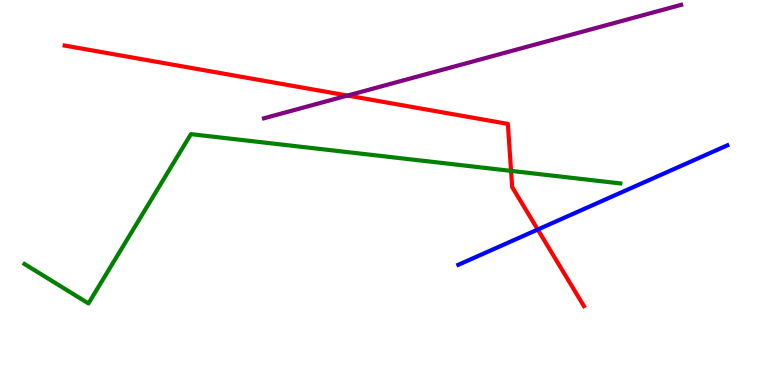[{'lines': ['blue', 'red'], 'intersections': [{'x': 6.94, 'y': 4.04}]}, {'lines': ['green', 'red'], 'intersections': [{'x': 6.59, 'y': 5.56}]}, {'lines': ['purple', 'red'], 'intersections': [{'x': 4.48, 'y': 7.52}]}, {'lines': ['blue', 'green'], 'intersections': []}, {'lines': ['blue', 'purple'], 'intersections': []}, {'lines': ['green', 'purple'], 'intersections': []}]